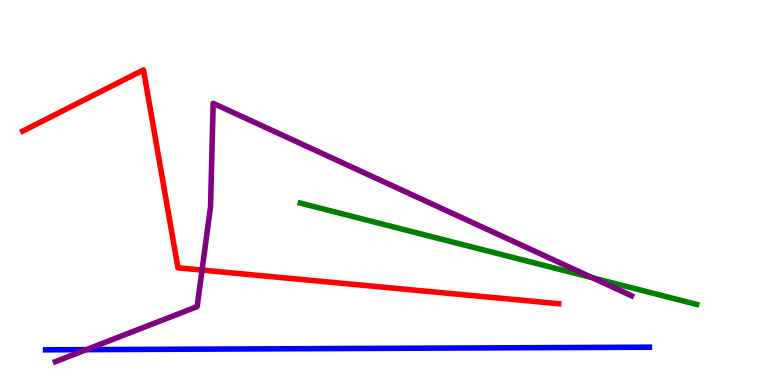[{'lines': ['blue', 'red'], 'intersections': []}, {'lines': ['green', 'red'], 'intersections': []}, {'lines': ['purple', 'red'], 'intersections': [{'x': 2.61, 'y': 2.98}]}, {'lines': ['blue', 'green'], 'intersections': []}, {'lines': ['blue', 'purple'], 'intersections': [{'x': 1.11, 'y': 0.918}]}, {'lines': ['green', 'purple'], 'intersections': [{'x': 7.64, 'y': 2.79}]}]